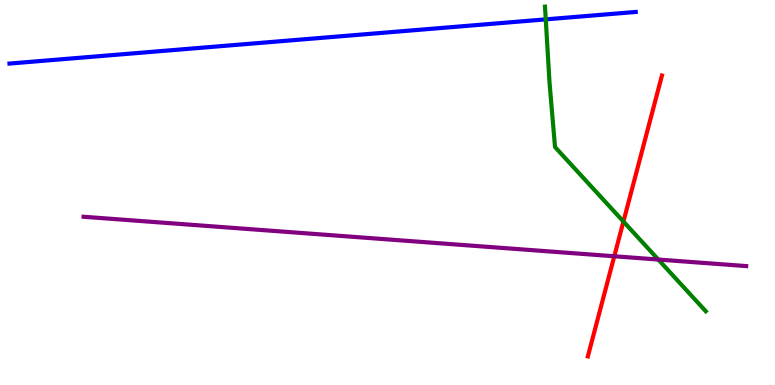[{'lines': ['blue', 'red'], 'intersections': []}, {'lines': ['green', 'red'], 'intersections': [{'x': 8.04, 'y': 4.25}]}, {'lines': ['purple', 'red'], 'intersections': [{'x': 7.93, 'y': 3.34}]}, {'lines': ['blue', 'green'], 'intersections': [{'x': 7.04, 'y': 9.5}]}, {'lines': ['blue', 'purple'], 'intersections': []}, {'lines': ['green', 'purple'], 'intersections': [{'x': 8.49, 'y': 3.26}]}]